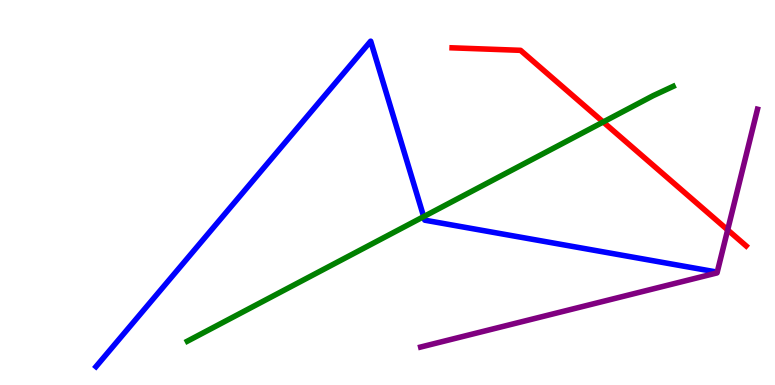[{'lines': ['blue', 'red'], 'intersections': []}, {'lines': ['green', 'red'], 'intersections': [{'x': 7.78, 'y': 6.83}]}, {'lines': ['purple', 'red'], 'intersections': [{'x': 9.39, 'y': 4.03}]}, {'lines': ['blue', 'green'], 'intersections': [{'x': 5.47, 'y': 4.37}]}, {'lines': ['blue', 'purple'], 'intersections': []}, {'lines': ['green', 'purple'], 'intersections': []}]